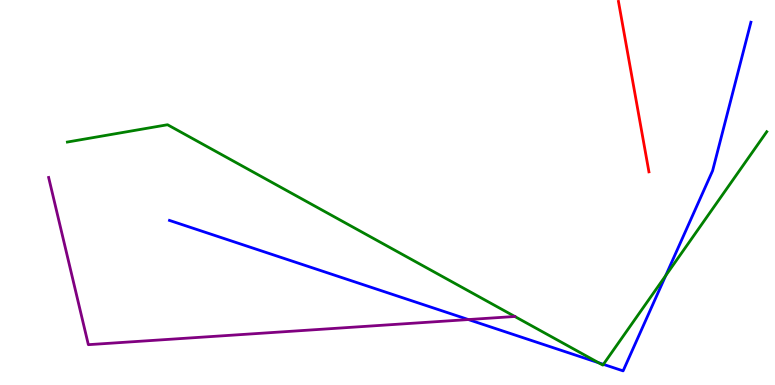[{'lines': ['blue', 'red'], 'intersections': []}, {'lines': ['green', 'red'], 'intersections': []}, {'lines': ['purple', 'red'], 'intersections': []}, {'lines': ['blue', 'green'], 'intersections': [{'x': 7.72, 'y': 0.578}, {'x': 7.79, 'y': 0.537}, {'x': 8.59, 'y': 2.84}]}, {'lines': ['blue', 'purple'], 'intersections': [{'x': 6.04, 'y': 1.7}]}, {'lines': ['green', 'purple'], 'intersections': []}]